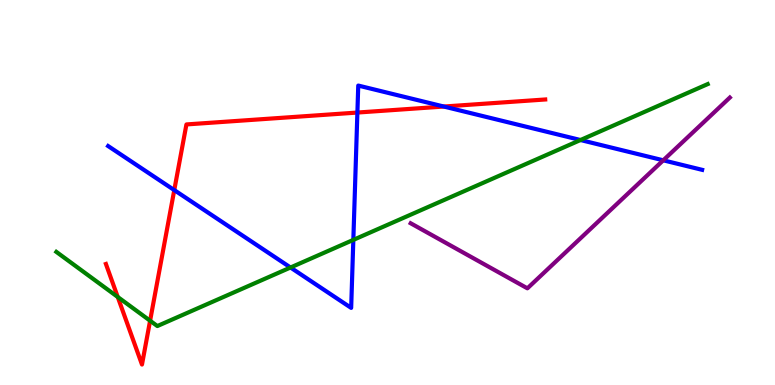[{'lines': ['blue', 'red'], 'intersections': [{'x': 2.25, 'y': 5.06}, {'x': 4.61, 'y': 7.08}, {'x': 5.73, 'y': 7.23}]}, {'lines': ['green', 'red'], 'intersections': [{'x': 1.52, 'y': 2.29}, {'x': 1.94, 'y': 1.67}]}, {'lines': ['purple', 'red'], 'intersections': []}, {'lines': ['blue', 'green'], 'intersections': [{'x': 3.75, 'y': 3.05}, {'x': 4.56, 'y': 3.77}, {'x': 7.49, 'y': 6.36}]}, {'lines': ['blue', 'purple'], 'intersections': [{'x': 8.56, 'y': 5.84}]}, {'lines': ['green', 'purple'], 'intersections': []}]